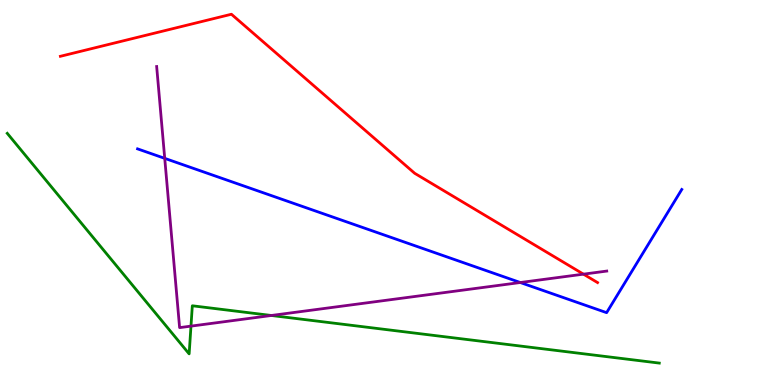[{'lines': ['blue', 'red'], 'intersections': []}, {'lines': ['green', 'red'], 'intersections': []}, {'lines': ['purple', 'red'], 'intersections': [{'x': 7.53, 'y': 2.88}]}, {'lines': ['blue', 'green'], 'intersections': []}, {'lines': ['blue', 'purple'], 'intersections': [{'x': 2.13, 'y': 5.89}, {'x': 6.71, 'y': 2.66}]}, {'lines': ['green', 'purple'], 'intersections': [{'x': 2.46, 'y': 1.53}, {'x': 3.5, 'y': 1.81}]}]